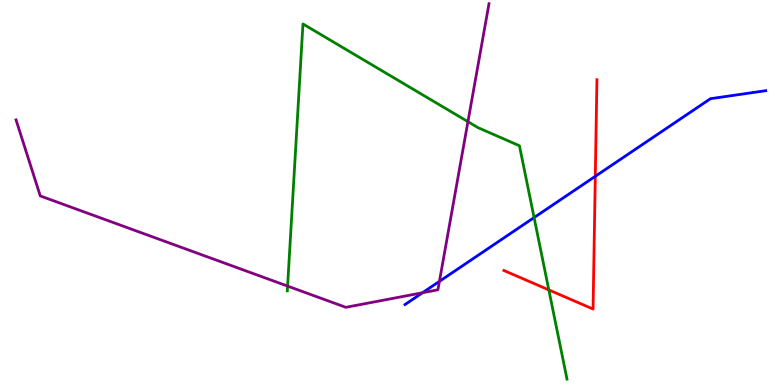[{'lines': ['blue', 'red'], 'intersections': [{'x': 7.68, 'y': 5.42}]}, {'lines': ['green', 'red'], 'intersections': [{'x': 7.08, 'y': 2.47}]}, {'lines': ['purple', 'red'], 'intersections': []}, {'lines': ['blue', 'green'], 'intersections': [{'x': 6.89, 'y': 4.35}]}, {'lines': ['blue', 'purple'], 'intersections': [{'x': 5.45, 'y': 2.4}, {'x': 5.67, 'y': 2.69}]}, {'lines': ['green', 'purple'], 'intersections': [{'x': 3.71, 'y': 2.57}, {'x': 6.04, 'y': 6.84}]}]